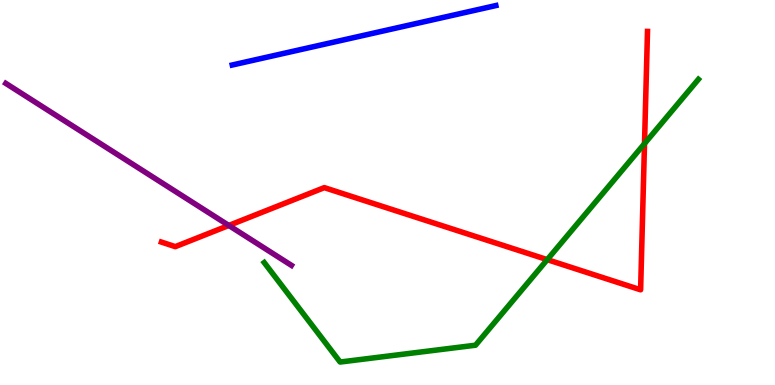[{'lines': ['blue', 'red'], 'intersections': []}, {'lines': ['green', 'red'], 'intersections': [{'x': 7.06, 'y': 3.26}, {'x': 8.32, 'y': 6.27}]}, {'lines': ['purple', 'red'], 'intersections': [{'x': 2.95, 'y': 4.14}]}, {'lines': ['blue', 'green'], 'intersections': []}, {'lines': ['blue', 'purple'], 'intersections': []}, {'lines': ['green', 'purple'], 'intersections': []}]